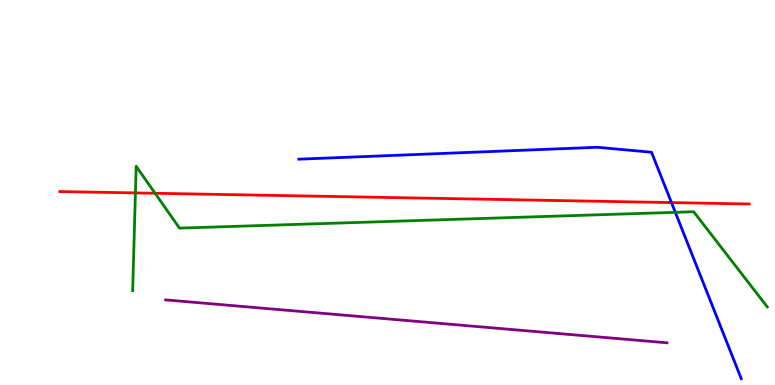[{'lines': ['blue', 'red'], 'intersections': [{'x': 8.66, 'y': 4.74}]}, {'lines': ['green', 'red'], 'intersections': [{'x': 1.75, 'y': 4.99}, {'x': 2.0, 'y': 4.98}]}, {'lines': ['purple', 'red'], 'intersections': []}, {'lines': ['blue', 'green'], 'intersections': [{'x': 8.71, 'y': 4.49}]}, {'lines': ['blue', 'purple'], 'intersections': []}, {'lines': ['green', 'purple'], 'intersections': []}]